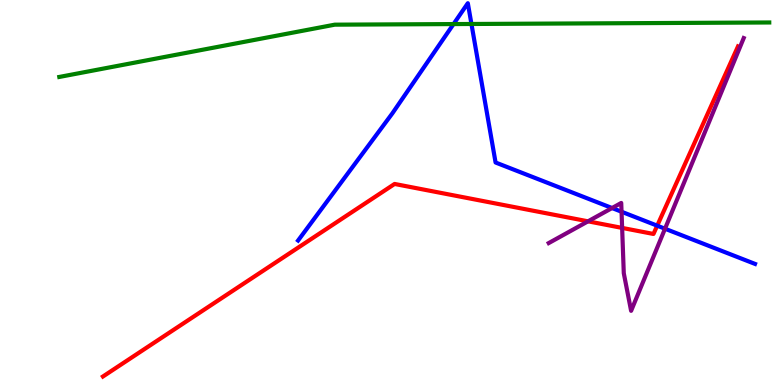[{'lines': ['blue', 'red'], 'intersections': [{'x': 8.48, 'y': 4.14}]}, {'lines': ['green', 'red'], 'intersections': []}, {'lines': ['purple', 'red'], 'intersections': [{'x': 7.59, 'y': 4.25}, {'x': 8.03, 'y': 4.08}]}, {'lines': ['blue', 'green'], 'intersections': [{'x': 5.85, 'y': 9.37}, {'x': 6.08, 'y': 9.38}]}, {'lines': ['blue', 'purple'], 'intersections': [{'x': 7.9, 'y': 4.6}, {'x': 8.02, 'y': 4.5}, {'x': 8.58, 'y': 4.06}]}, {'lines': ['green', 'purple'], 'intersections': []}]